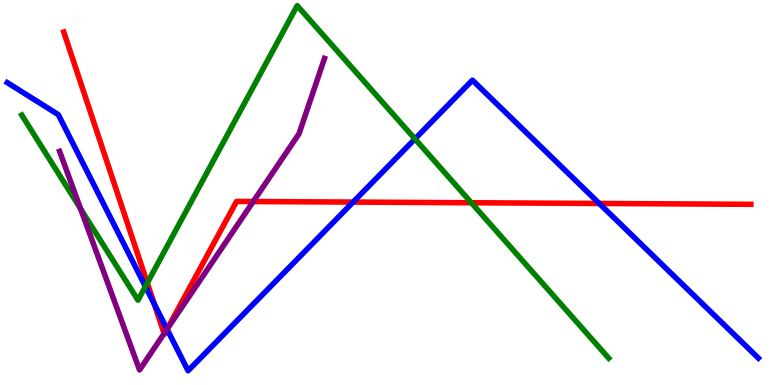[{'lines': ['blue', 'red'], 'intersections': [{'x': 1.99, 'y': 2.1}, {'x': 2.16, 'y': 1.45}, {'x': 4.56, 'y': 4.75}, {'x': 7.73, 'y': 4.72}]}, {'lines': ['green', 'red'], 'intersections': [{'x': 1.9, 'y': 2.65}, {'x': 6.08, 'y': 4.73}]}, {'lines': ['purple', 'red'], 'intersections': [{'x': 2.12, 'y': 1.34}, {'x': 2.16, 'y': 1.45}, {'x': 3.27, 'y': 4.77}]}, {'lines': ['blue', 'green'], 'intersections': [{'x': 1.88, 'y': 2.56}, {'x': 5.35, 'y': 6.39}]}, {'lines': ['blue', 'purple'], 'intersections': [{'x': 2.16, 'y': 1.45}]}, {'lines': ['green', 'purple'], 'intersections': [{'x': 1.04, 'y': 4.58}]}]